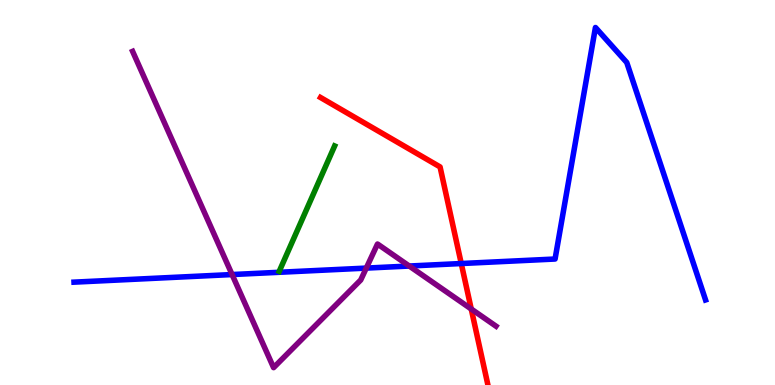[{'lines': ['blue', 'red'], 'intersections': [{'x': 5.95, 'y': 3.16}]}, {'lines': ['green', 'red'], 'intersections': []}, {'lines': ['purple', 'red'], 'intersections': [{'x': 6.08, 'y': 1.97}]}, {'lines': ['blue', 'green'], 'intersections': []}, {'lines': ['blue', 'purple'], 'intersections': [{'x': 2.99, 'y': 2.87}, {'x': 4.73, 'y': 3.04}, {'x': 5.28, 'y': 3.09}]}, {'lines': ['green', 'purple'], 'intersections': []}]